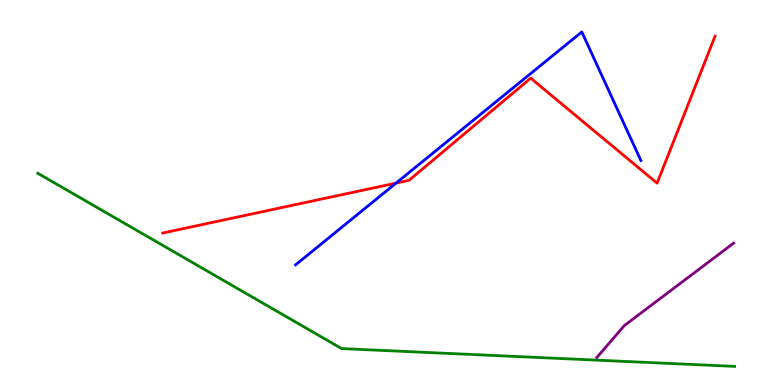[{'lines': ['blue', 'red'], 'intersections': [{'x': 5.11, 'y': 5.24}]}, {'lines': ['green', 'red'], 'intersections': []}, {'lines': ['purple', 'red'], 'intersections': []}, {'lines': ['blue', 'green'], 'intersections': []}, {'lines': ['blue', 'purple'], 'intersections': []}, {'lines': ['green', 'purple'], 'intersections': []}]